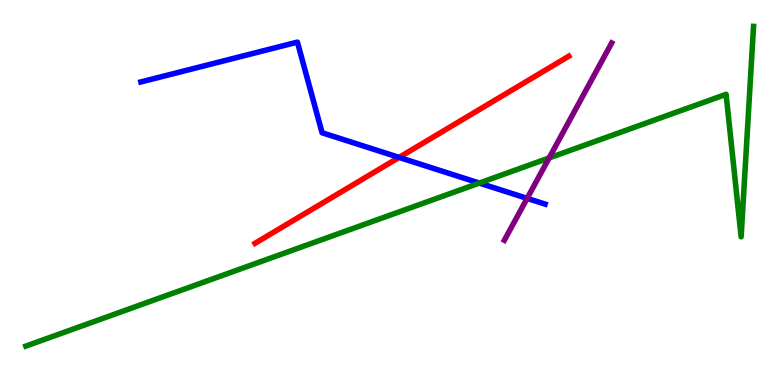[{'lines': ['blue', 'red'], 'intersections': [{'x': 5.15, 'y': 5.91}]}, {'lines': ['green', 'red'], 'intersections': []}, {'lines': ['purple', 'red'], 'intersections': []}, {'lines': ['blue', 'green'], 'intersections': [{'x': 6.18, 'y': 5.25}]}, {'lines': ['blue', 'purple'], 'intersections': [{'x': 6.8, 'y': 4.85}]}, {'lines': ['green', 'purple'], 'intersections': [{'x': 7.09, 'y': 5.9}]}]